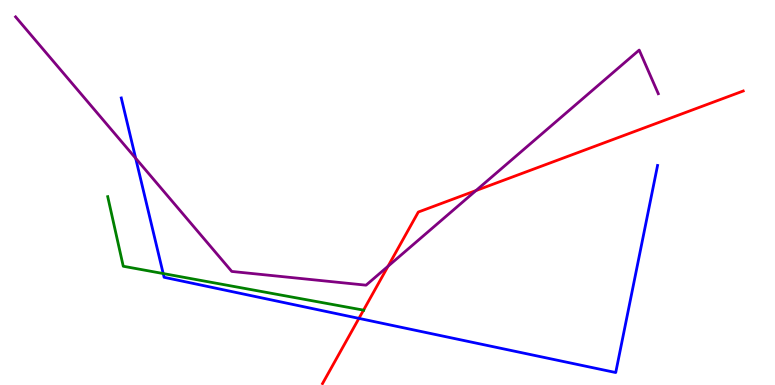[{'lines': ['blue', 'red'], 'intersections': [{'x': 4.63, 'y': 1.73}]}, {'lines': ['green', 'red'], 'intersections': [{'x': 4.69, 'y': 1.94}]}, {'lines': ['purple', 'red'], 'intersections': [{'x': 5.01, 'y': 3.08}, {'x': 6.14, 'y': 5.05}]}, {'lines': ['blue', 'green'], 'intersections': [{'x': 2.11, 'y': 2.89}]}, {'lines': ['blue', 'purple'], 'intersections': [{'x': 1.75, 'y': 5.89}]}, {'lines': ['green', 'purple'], 'intersections': []}]